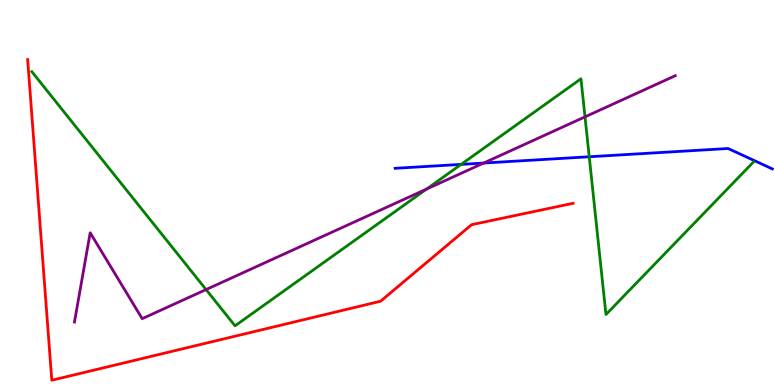[{'lines': ['blue', 'red'], 'intersections': []}, {'lines': ['green', 'red'], 'intersections': []}, {'lines': ['purple', 'red'], 'intersections': []}, {'lines': ['blue', 'green'], 'intersections': [{'x': 5.95, 'y': 5.73}, {'x': 7.6, 'y': 5.93}]}, {'lines': ['blue', 'purple'], 'intersections': [{'x': 6.24, 'y': 5.77}]}, {'lines': ['green', 'purple'], 'intersections': [{'x': 2.66, 'y': 2.48}, {'x': 5.5, 'y': 5.09}, {'x': 7.55, 'y': 6.96}]}]